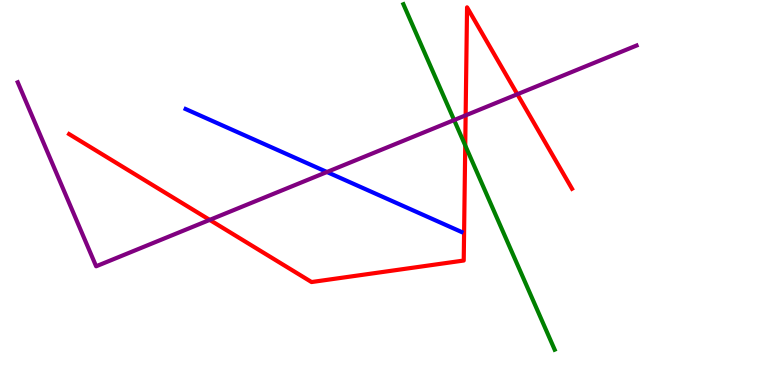[{'lines': ['blue', 'red'], 'intersections': []}, {'lines': ['green', 'red'], 'intersections': [{'x': 6.0, 'y': 6.22}]}, {'lines': ['purple', 'red'], 'intersections': [{'x': 2.71, 'y': 4.29}, {'x': 6.01, 'y': 7.0}, {'x': 6.68, 'y': 7.55}]}, {'lines': ['blue', 'green'], 'intersections': []}, {'lines': ['blue', 'purple'], 'intersections': [{'x': 4.22, 'y': 5.53}]}, {'lines': ['green', 'purple'], 'intersections': [{'x': 5.86, 'y': 6.88}]}]